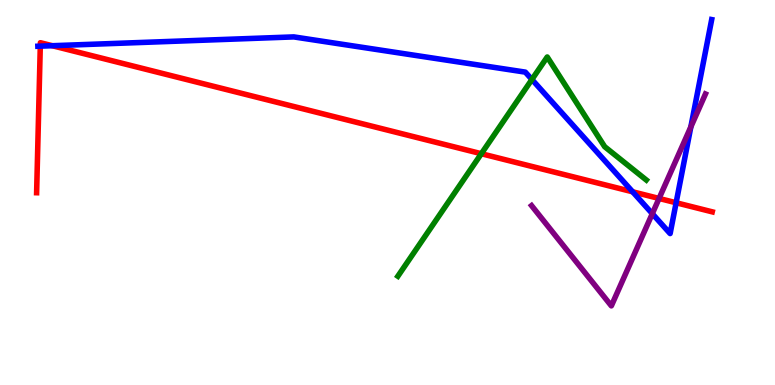[{'lines': ['blue', 'red'], 'intersections': [{'x': 0.52, 'y': 8.8}, {'x': 0.675, 'y': 8.81}, {'x': 8.16, 'y': 5.02}, {'x': 8.72, 'y': 4.73}]}, {'lines': ['green', 'red'], 'intersections': [{'x': 6.21, 'y': 6.01}]}, {'lines': ['purple', 'red'], 'intersections': [{'x': 8.5, 'y': 4.85}]}, {'lines': ['blue', 'green'], 'intersections': [{'x': 6.86, 'y': 7.94}]}, {'lines': ['blue', 'purple'], 'intersections': [{'x': 8.42, 'y': 4.45}, {'x': 8.91, 'y': 6.71}]}, {'lines': ['green', 'purple'], 'intersections': []}]